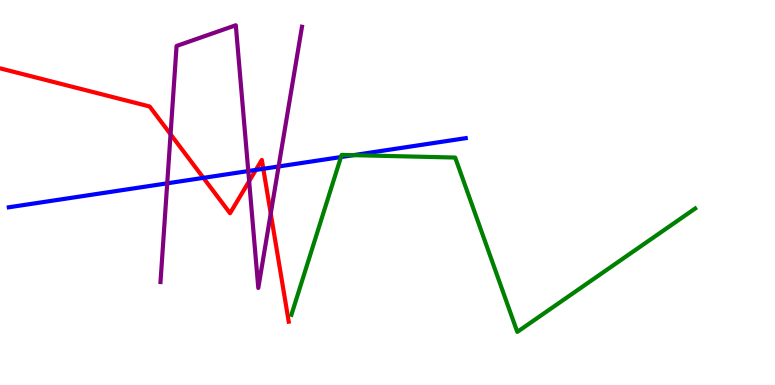[{'lines': ['blue', 'red'], 'intersections': [{'x': 2.62, 'y': 5.38}, {'x': 3.3, 'y': 5.59}, {'x': 3.4, 'y': 5.62}]}, {'lines': ['green', 'red'], 'intersections': []}, {'lines': ['purple', 'red'], 'intersections': [{'x': 2.2, 'y': 6.51}, {'x': 3.21, 'y': 5.29}, {'x': 3.49, 'y': 4.45}]}, {'lines': ['blue', 'green'], 'intersections': [{'x': 4.4, 'y': 5.92}, {'x': 4.56, 'y': 5.97}]}, {'lines': ['blue', 'purple'], 'intersections': [{'x': 2.16, 'y': 5.24}, {'x': 3.2, 'y': 5.56}, {'x': 3.59, 'y': 5.68}]}, {'lines': ['green', 'purple'], 'intersections': []}]